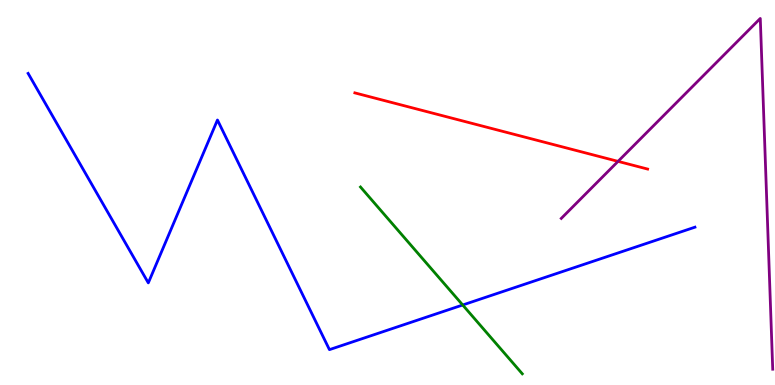[{'lines': ['blue', 'red'], 'intersections': []}, {'lines': ['green', 'red'], 'intersections': []}, {'lines': ['purple', 'red'], 'intersections': [{'x': 7.97, 'y': 5.81}]}, {'lines': ['blue', 'green'], 'intersections': [{'x': 5.97, 'y': 2.08}]}, {'lines': ['blue', 'purple'], 'intersections': []}, {'lines': ['green', 'purple'], 'intersections': []}]